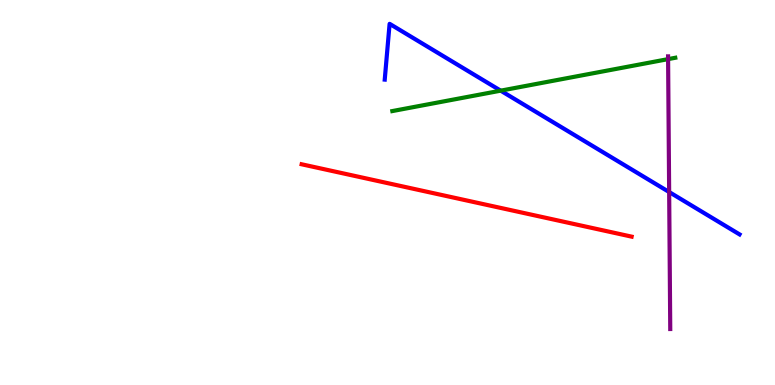[{'lines': ['blue', 'red'], 'intersections': []}, {'lines': ['green', 'red'], 'intersections': []}, {'lines': ['purple', 'red'], 'intersections': []}, {'lines': ['blue', 'green'], 'intersections': [{'x': 6.46, 'y': 7.65}]}, {'lines': ['blue', 'purple'], 'intersections': [{'x': 8.63, 'y': 5.01}]}, {'lines': ['green', 'purple'], 'intersections': [{'x': 8.62, 'y': 8.46}]}]